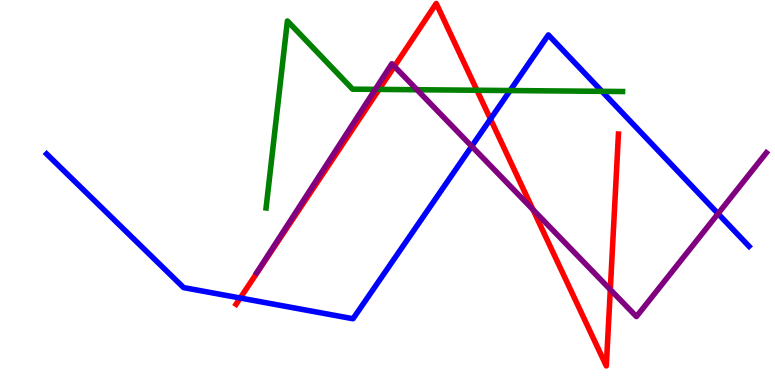[{'lines': ['blue', 'red'], 'intersections': [{'x': 3.1, 'y': 2.26}, {'x': 6.33, 'y': 6.91}]}, {'lines': ['green', 'red'], 'intersections': [{'x': 4.89, 'y': 7.68}, {'x': 6.15, 'y': 7.66}]}, {'lines': ['purple', 'red'], 'intersections': [{'x': 5.09, 'y': 8.28}, {'x': 6.88, 'y': 4.56}, {'x': 7.87, 'y': 2.48}]}, {'lines': ['blue', 'green'], 'intersections': [{'x': 6.58, 'y': 7.65}, {'x': 7.77, 'y': 7.63}]}, {'lines': ['blue', 'purple'], 'intersections': [{'x': 6.09, 'y': 6.2}, {'x': 9.27, 'y': 4.45}]}, {'lines': ['green', 'purple'], 'intersections': [{'x': 4.84, 'y': 7.68}, {'x': 5.38, 'y': 7.67}]}]